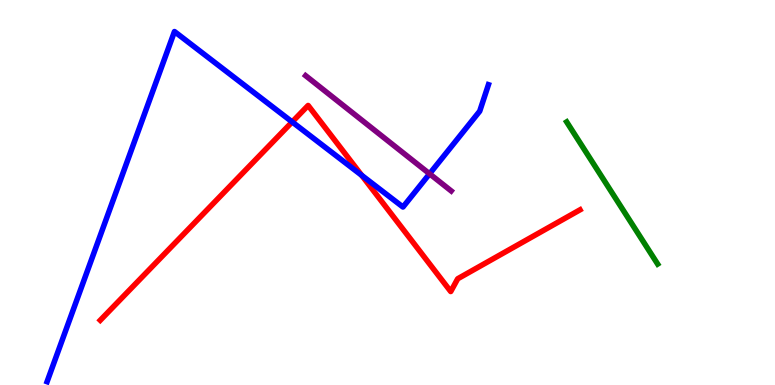[{'lines': ['blue', 'red'], 'intersections': [{'x': 3.77, 'y': 6.83}, {'x': 4.67, 'y': 5.45}]}, {'lines': ['green', 'red'], 'intersections': []}, {'lines': ['purple', 'red'], 'intersections': []}, {'lines': ['blue', 'green'], 'intersections': []}, {'lines': ['blue', 'purple'], 'intersections': [{'x': 5.54, 'y': 5.49}]}, {'lines': ['green', 'purple'], 'intersections': []}]